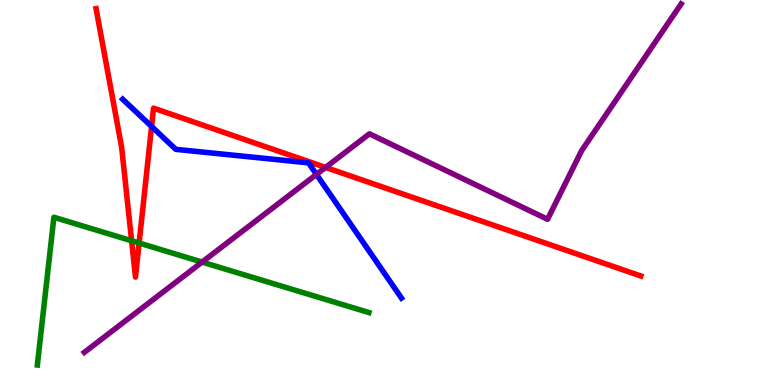[{'lines': ['blue', 'red'], 'intersections': [{'x': 1.96, 'y': 6.71}]}, {'lines': ['green', 'red'], 'intersections': [{'x': 1.7, 'y': 3.75}, {'x': 1.8, 'y': 3.69}]}, {'lines': ['purple', 'red'], 'intersections': [{'x': 4.2, 'y': 5.65}]}, {'lines': ['blue', 'green'], 'intersections': []}, {'lines': ['blue', 'purple'], 'intersections': [{'x': 4.08, 'y': 5.47}]}, {'lines': ['green', 'purple'], 'intersections': [{'x': 2.61, 'y': 3.19}]}]